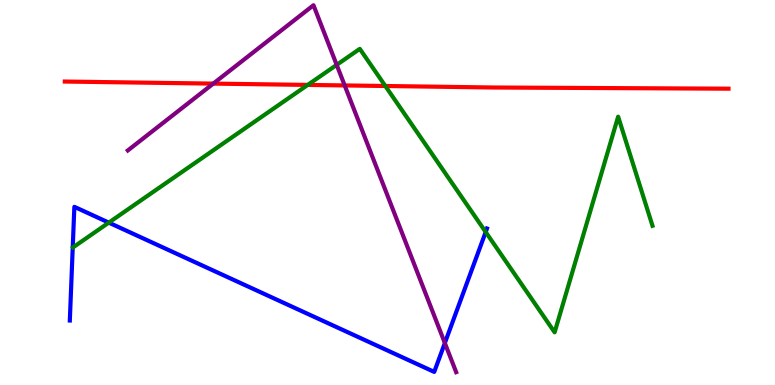[{'lines': ['blue', 'red'], 'intersections': []}, {'lines': ['green', 'red'], 'intersections': [{'x': 3.97, 'y': 7.79}, {'x': 4.97, 'y': 7.77}]}, {'lines': ['purple', 'red'], 'intersections': [{'x': 2.75, 'y': 7.83}, {'x': 4.45, 'y': 7.78}]}, {'lines': ['blue', 'green'], 'intersections': [{'x': 1.4, 'y': 4.22}, {'x': 6.27, 'y': 3.97}]}, {'lines': ['blue', 'purple'], 'intersections': [{'x': 5.74, 'y': 1.09}]}, {'lines': ['green', 'purple'], 'intersections': [{'x': 4.34, 'y': 8.32}]}]